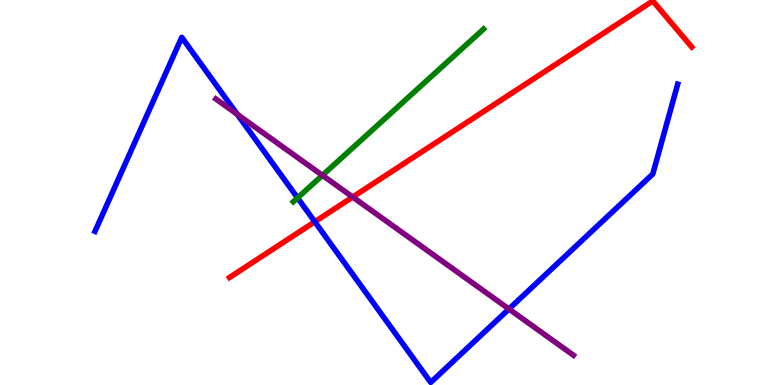[{'lines': ['blue', 'red'], 'intersections': [{'x': 4.06, 'y': 4.24}]}, {'lines': ['green', 'red'], 'intersections': []}, {'lines': ['purple', 'red'], 'intersections': [{'x': 4.55, 'y': 4.88}]}, {'lines': ['blue', 'green'], 'intersections': [{'x': 3.84, 'y': 4.86}]}, {'lines': ['blue', 'purple'], 'intersections': [{'x': 3.06, 'y': 7.03}, {'x': 6.57, 'y': 1.97}]}, {'lines': ['green', 'purple'], 'intersections': [{'x': 4.16, 'y': 5.45}]}]